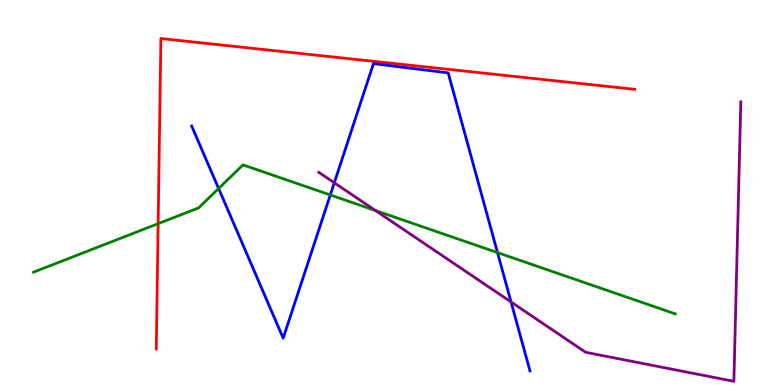[{'lines': ['blue', 'red'], 'intersections': []}, {'lines': ['green', 'red'], 'intersections': [{'x': 2.04, 'y': 4.19}]}, {'lines': ['purple', 'red'], 'intersections': []}, {'lines': ['blue', 'green'], 'intersections': [{'x': 2.82, 'y': 5.1}, {'x': 4.26, 'y': 4.94}, {'x': 6.42, 'y': 3.44}]}, {'lines': ['blue', 'purple'], 'intersections': [{'x': 4.31, 'y': 5.25}, {'x': 6.59, 'y': 2.16}]}, {'lines': ['green', 'purple'], 'intersections': [{'x': 4.84, 'y': 4.53}]}]